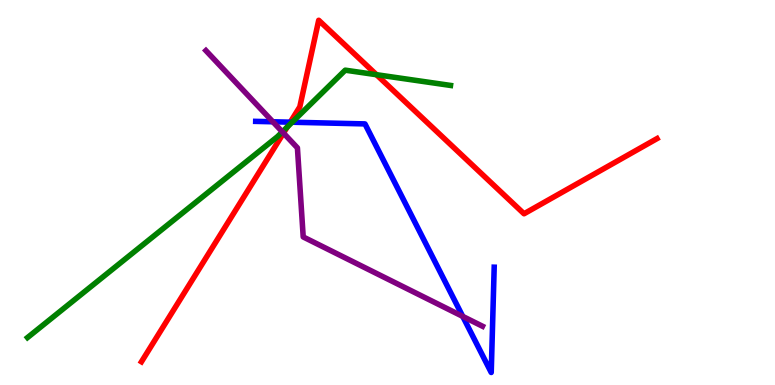[{'lines': ['blue', 'red'], 'intersections': [{'x': 3.75, 'y': 6.83}]}, {'lines': ['green', 'red'], 'intersections': [{'x': 3.71, 'y': 6.7}, {'x': 4.86, 'y': 8.06}]}, {'lines': ['purple', 'red'], 'intersections': [{'x': 3.66, 'y': 6.54}]}, {'lines': ['blue', 'green'], 'intersections': [{'x': 3.77, 'y': 6.83}]}, {'lines': ['blue', 'purple'], 'intersections': [{'x': 3.52, 'y': 6.84}, {'x': 5.97, 'y': 1.78}]}, {'lines': ['green', 'purple'], 'intersections': [{'x': 3.64, 'y': 6.58}]}]